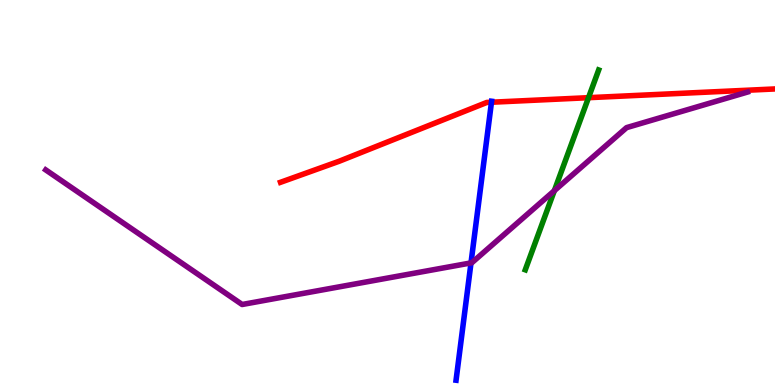[{'lines': ['blue', 'red'], 'intersections': [{'x': 6.34, 'y': 7.34}]}, {'lines': ['green', 'red'], 'intersections': [{'x': 7.59, 'y': 7.46}]}, {'lines': ['purple', 'red'], 'intersections': []}, {'lines': ['blue', 'green'], 'intersections': []}, {'lines': ['blue', 'purple'], 'intersections': [{'x': 6.08, 'y': 3.17}]}, {'lines': ['green', 'purple'], 'intersections': [{'x': 7.15, 'y': 5.05}]}]